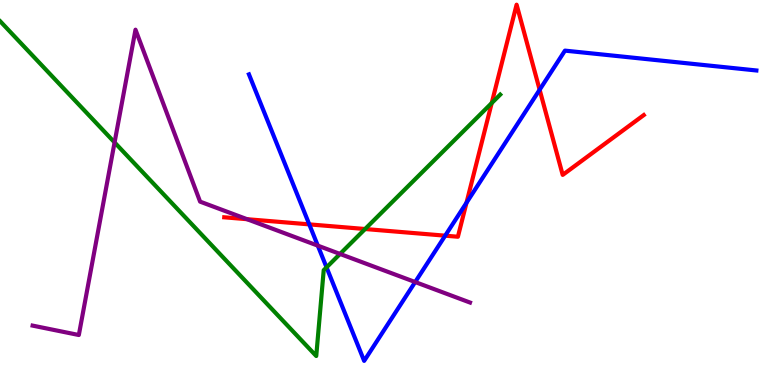[{'lines': ['blue', 'red'], 'intersections': [{'x': 3.99, 'y': 4.17}, {'x': 5.74, 'y': 3.88}, {'x': 6.02, 'y': 4.73}, {'x': 6.96, 'y': 7.67}]}, {'lines': ['green', 'red'], 'intersections': [{'x': 4.71, 'y': 4.05}, {'x': 6.34, 'y': 7.32}]}, {'lines': ['purple', 'red'], 'intersections': [{'x': 3.19, 'y': 4.31}]}, {'lines': ['blue', 'green'], 'intersections': [{'x': 4.21, 'y': 3.06}]}, {'lines': ['blue', 'purple'], 'intersections': [{'x': 4.1, 'y': 3.62}, {'x': 5.36, 'y': 2.67}]}, {'lines': ['green', 'purple'], 'intersections': [{'x': 1.48, 'y': 6.3}, {'x': 4.39, 'y': 3.4}]}]